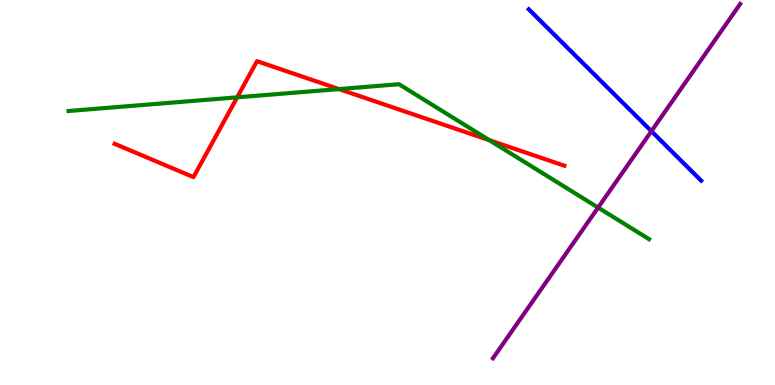[{'lines': ['blue', 'red'], 'intersections': []}, {'lines': ['green', 'red'], 'intersections': [{'x': 3.06, 'y': 7.47}, {'x': 4.37, 'y': 7.69}, {'x': 6.31, 'y': 6.36}]}, {'lines': ['purple', 'red'], 'intersections': []}, {'lines': ['blue', 'green'], 'intersections': []}, {'lines': ['blue', 'purple'], 'intersections': [{'x': 8.41, 'y': 6.59}]}, {'lines': ['green', 'purple'], 'intersections': [{'x': 7.72, 'y': 4.61}]}]